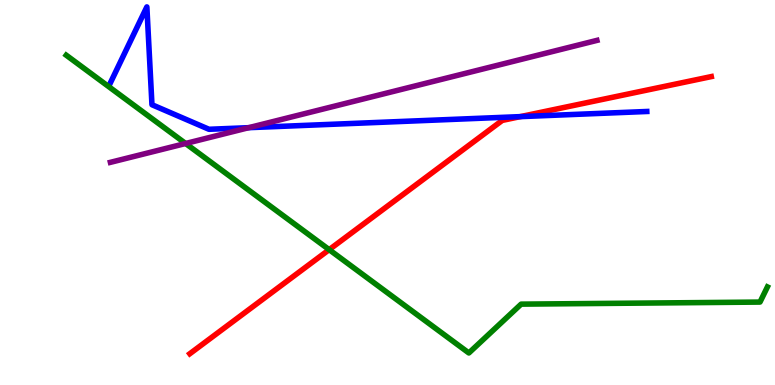[{'lines': ['blue', 'red'], 'intersections': [{'x': 6.71, 'y': 6.97}]}, {'lines': ['green', 'red'], 'intersections': [{'x': 4.25, 'y': 3.52}]}, {'lines': ['purple', 'red'], 'intersections': []}, {'lines': ['blue', 'green'], 'intersections': []}, {'lines': ['blue', 'purple'], 'intersections': [{'x': 3.21, 'y': 6.68}]}, {'lines': ['green', 'purple'], 'intersections': [{'x': 2.39, 'y': 6.27}]}]